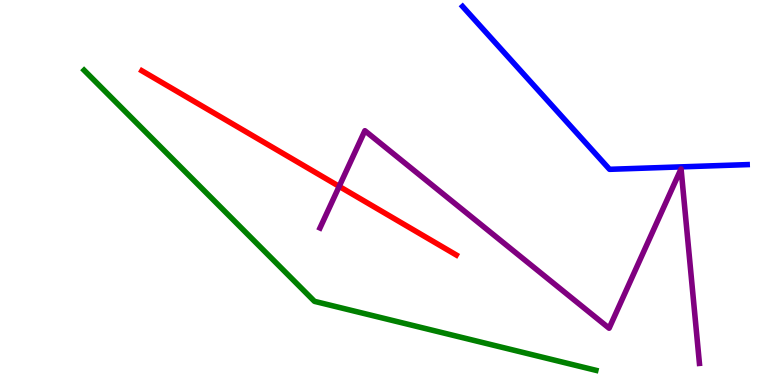[{'lines': ['blue', 'red'], 'intersections': []}, {'lines': ['green', 'red'], 'intersections': []}, {'lines': ['purple', 'red'], 'intersections': [{'x': 4.38, 'y': 5.16}]}, {'lines': ['blue', 'green'], 'intersections': []}, {'lines': ['blue', 'purple'], 'intersections': []}, {'lines': ['green', 'purple'], 'intersections': []}]